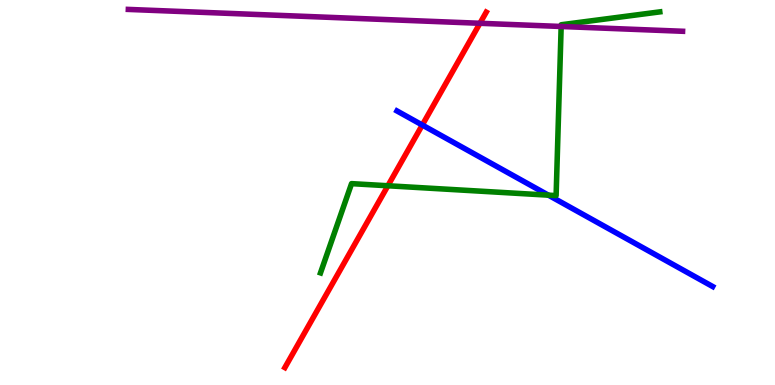[{'lines': ['blue', 'red'], 'intersections': [{'x': 5.45, 'y': 6.75}]}, {'lines': ['green', 'red'], 'intersections': [{'x': 5.0, 'y': 5.18}]}, {'lines': ['purple', 'red'], 'intersections': [{'x': 6.19, 'y': 9.4}]}, {'lines': ['blue', 'green'], 'intersections': [{'x': 7.08, 'y': 4.93}]}, {'lines': ['blue', 'purple'], 'intersections': []}, {'lines': ['green', 'purple'], 'intersections': [{'x': 7.24, 'y': 9.31}]}]